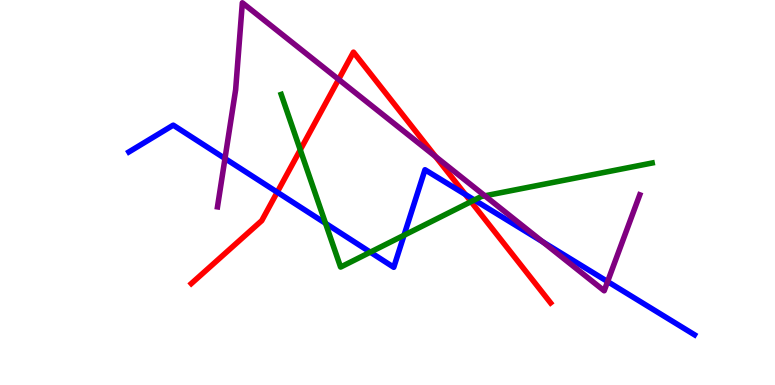[{'lines': ['blue', 'red'], 'intersections': [{'x': 3.58, 'y': 5.01}, {'x': 6.0, 'y': 4.95}]}, {'lines': ['green', 'red'], 'intersections': [{'x': 3.87, 'y': 6.11}, {'x': 6.08, 'y': 4.76}]}, {'lines': ['purple', 'red'], 'intersections': [{'x': 4.37, 'y': 7.94}, {'x': 5.62, 'y': 5.93}]}, {'lines': ['blue', 'green'], 'intersections': [{'x': 4.2, 'y': 4.2}, {'x': 4.78, 'y': 3.45}, {'x': 5.21, 'y': 3.89}, {'x': 6.12, 'y': 4.81}]}, {'lines': ['blue', 'purple'], 'intersections': [{'x': 2.9, 'y': 5.88}, {'x': 7.0, 'y': 3.72}, {'x': 7.84, 'y': 2.69}]}, {'lines': ['green', 'purple'], 'intersections': [{'x': 6.26, 'y': 4.91}]}]